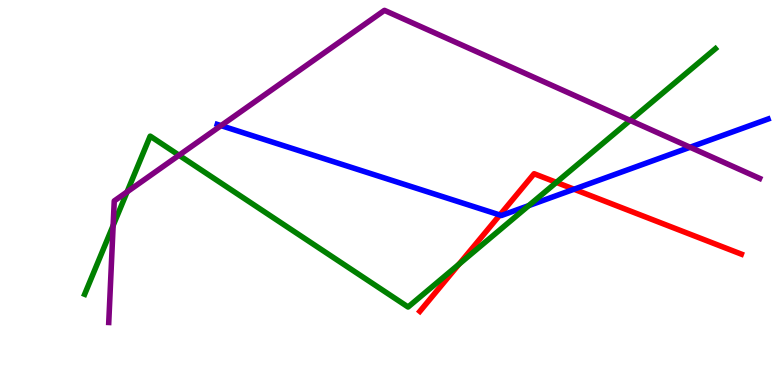[{'lines': ['blue', 'red'], 'intersections': [{'x': 6.45, 'y': 4.42}, {'x': 7.41, 'y': 5.09}]}, {'lines': ['green', 'red'], 'intersections': [{'x': 5.92, 'y': 3.14}, {'x': 7.18, 'y': 5.26}]}, {'lines': ['purple', 'red'], 'intersections': []}, {'lines': ['blue', 'green'], 'intersections': [{'x': 6.82, 'y': 4.66}]}, {'lines': ['blue', 'purple'], 'intersections': [{'x': 2.85, 'y': 6.74}, {'x': 8.9, 'y': 6.18}]}, {'lines': ['green', 'purple'], 'intersections': [{'x': 1.46, 'y': 4.14}, {'x': 1.64, 'y': 5.02}, {'x': 2.31, 'y': 5.97}, {'x': 8.13, 'y': 6.87}]}]